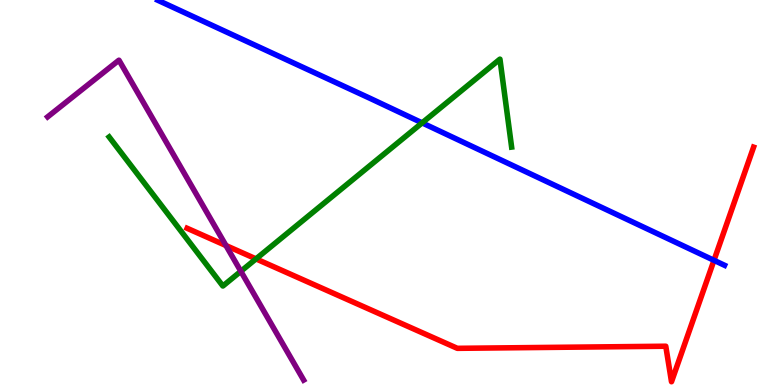[{'lines': ['blue', 'red'], 'intersections': [{'x': 9.21, 'y': 3.24}]}, {'lines': ['green', 'red'], 'intersections': [{'x': 3.3, 'y': 3.28}]}, {'lines': ['purple', 'red'], 'intersections': [{'x': 2.92, 'y': 3.62}]}, {'lines': ['blue', 'green'], 'intersections': [{'x': 5.45, 'y': 6.81}]}, {'lines': ['blue', 'purple'], 'intersections': []}, {'lines': ['green', 'purple'], 'intersections': [{'x': 3.11, 'y': 2.95}]}]